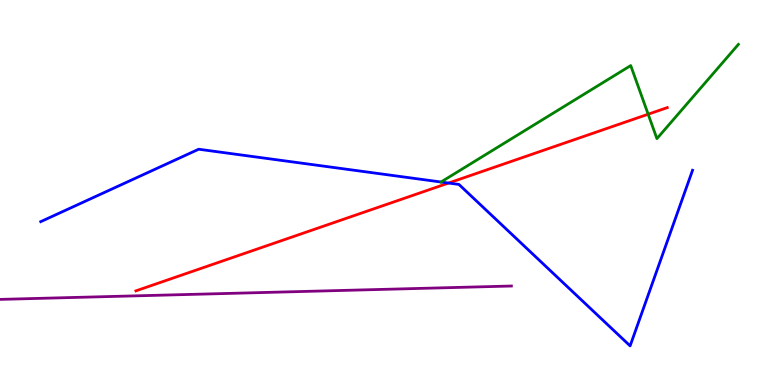[{'lines': ['blue', 'red'], 'intersections': [{'x': 5.79, 'y': 5.25}]}, {'lines': ['green', 'red'], 'intersections': [{'x': 8.36, 'y': 7.03}]}, {'lines': ['purple', 'red'], 'intersections': []}, {'lines': ['blue', 'green'], 'intersections': []}, {'lines': ['blue', 'purple'], 'intersections': []}, {'lines': ['green', 'purple'], 'intersections': []}]